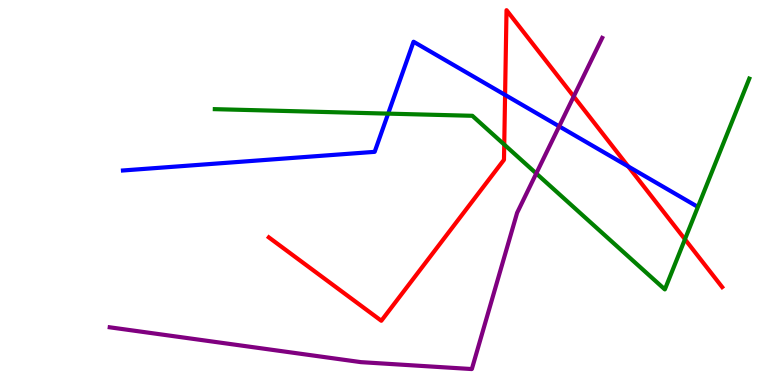[{'lines': ['blue', 'red'], 'intersections': [{'x': 6.52, 'y': 7.53}, {'x': 8.11, 'y': 5.68}]}, {'lines': ['green', 'red'], 'intersections': [{'x': 6.51, 'y': 6.25}, {'x': 8.84, 'y': 3.79}]}, {'lines': ['purple', 'red'], 'intersections': [{'x': 7.4, 'y': 7.49}]}, {'lines': ['blue', 'green'], 'intersections': [{'x': 5.01, 'y': 7.05}]}, {'lines': ['blue', 'purple'], 'intersections': [{'x': 7.22, 'y': 6.72}]}, {'lines': ['green', 'purple'], 'intersections': [{'x': 6.92, 'y': 5.5}]}]